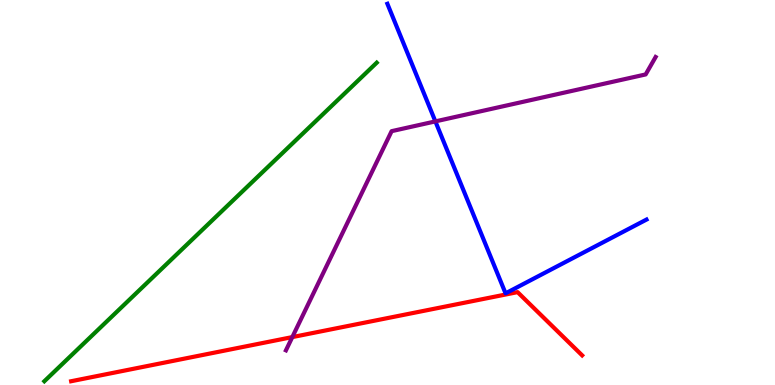[{'lines': ['blue', 'red'], 'intersections': []}, {'lines': ['green', 'red'], 'intersections': []}, {'lines': ['purple', 'red'], 'intersections': [{'x': 3.77, 'y': 1.24}]}, {'lines': ['blue', 'green'], 'intersections': []}, {'lines': ['blue', 'purple'], 'intersections': [{'x': 5.62, 'y': 6.85}]}, {'lines': ['green', 'purple'], 'intersections': []}]